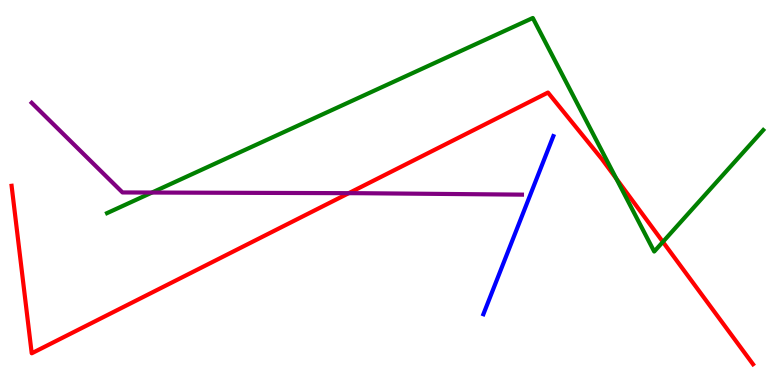[{'lines': ['blue', 'red'], 'intersections': []}, {'lines': ['green', 'red'], 'intersections': [{'x': 7.95, 'y': 5.36}, {'x': 8.55, 'y': 3.72}]}, {'lines': ['purple', 'red'], 'intersections': [{'x': 4.5, 'y': 4.98}]}, {'lines': ['blue', 'green'], 'intersections': []}, {'lines': ['blue', 'purple'], 'intersections': []}, {'lines': ['green', 'purple'], 'intersections': [{'x': 1.96, 'y': 5.0}]}]